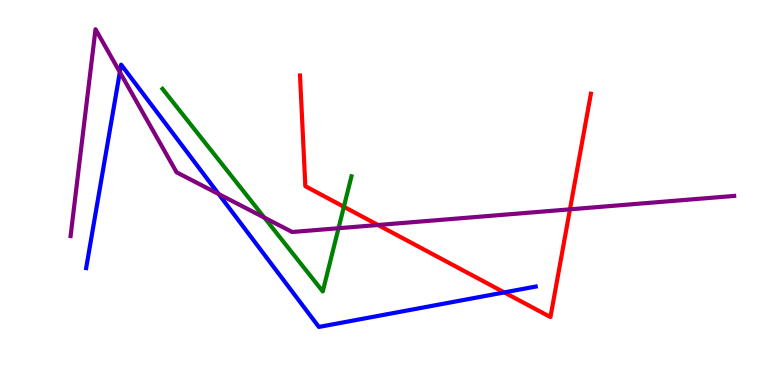[{'lines': ['blue', 'red'], 'intersections': [{'x': 6.51, 'y': 2.4}]}, {'lines': ['green', 'red'], 'intersections': [{'x': 4.44, 'y': 4.63}]}, {'lines': ['purple', 'red'], 'intersections': [{'x': 4.88, 'y': 4.16}, {'x': 7.35, 'y': 4.56}]}, {'lines': ['blue', 'green'], 'intersections': []}, {'lines': ['blue', 'purple'], 'intersections': [{'x': 1.55, 'y': 8.13}, {'x': 2.82, 'y': 4.96}]}, {'lines': ['green', 'purple'], 'intersections': [{'x': 3.41, 'y': 4.35}, {'x': 4.37, 'y': 4.07}]}]